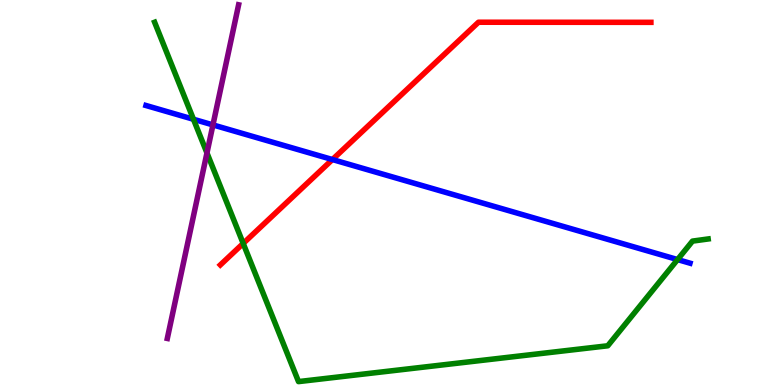[{'lines': ['blue', 'red'], 'intersections': [{'x': 4.29, 'y': 5.86}]}, {'lines': ['green', 'red'], 'intersections': [{'x': 3.14, 'y': 3.68}]}, {'lines': ['purple', 'red'], 'intersections': []}, {'lines': ['blue', 'green'], 'intersections': [{'x': 2.5, 'y': 6.9}, {'x': 8.74, 'y': 3.26}]}, {'lines': ['blue', 'purple'], 'intersections': [{'x': 2.75, 'y': 6.76}]}, {'lines': ['green', 'purple'], 'intersections': [{'x': 2.67, 'y': 6.03}]}]